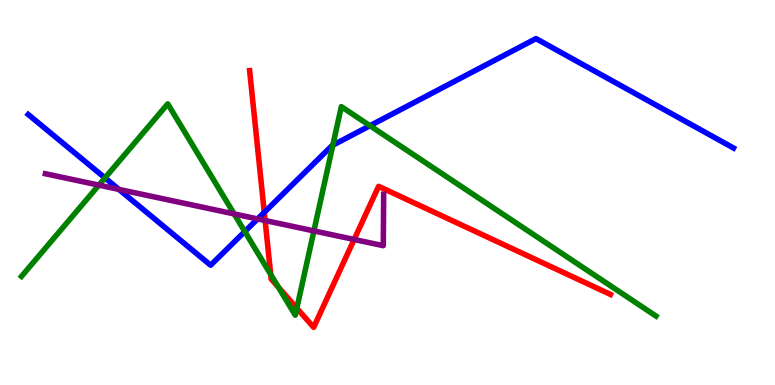[{'lines': ['blue', 'red'], 'intersections': [{'x': 3.41, 'y': 4.48}]}, {'lines': ['green', 'red'], 'intersections': [{'x': 3.49, 'y': 2.87}, {'x': 3.59, 'y': 2.54}, {'x': 3.83, 'y': 1.99}]}, {'lines': ['purple', 'red'], 'intersections': [{'x': 3.42, 'y': 4.27}, {'x': 4.57, 'y': 3.78}]}, {'lines': ['blue', 'green'], 'intersections': [{'x': 1.35, 'y': 5.38}, {'x': 3.16, 'y': 3.99}, {'x': 4.29, 'y': 6.23}, {'x': 4.77, 'y': 6.73}]}, {'lines': ['blue', 'purple'], 'intersections': [{'x': 1.53, 'y': 5.08}, {'x': 3.32, 'y': 4.31}]}, {'lines': ['green', 'purple'], 'intersections': [{'x': 1.28, 'y': 5.19}, {'x': 3.02, 'y': 4.44}, {'x': 4.05, 'y': 4.0}]}]